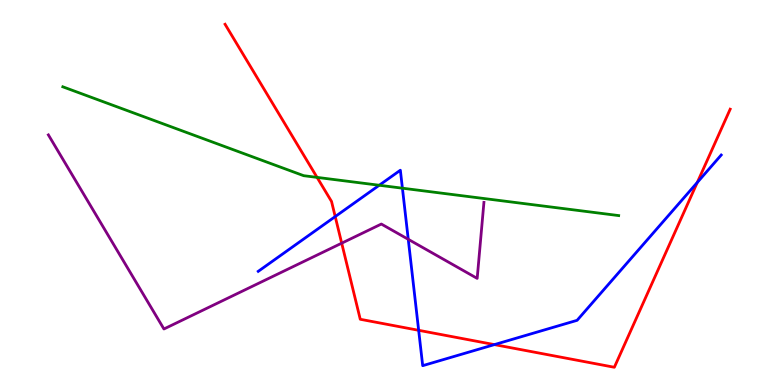[{'lines': ['blue', 'red'], 'intersections': [{'x': 4.33, 'y': 4.37}, {'x': 5.4, 'y': 1.42}, {'x': 6.38, 'y': 1.05}, {'x': 9.0, 'y': 5.26}]}, {'lines': ['green', 'red'], 'intersections': [{'x': 4.09, 'y': 5.39}]}, {'lines': ['purple', 'red'], 'intersections': [{'x': 4.41, 'y': 3.68}]}, {'lines': ['blue', 'green'], 'intersections': [{'x': 4.89, 'y': 5.19}, {'x': 5.19, 'y': 5.11}]}, {'lines': ['blue', 'purple'], 'intersections': [{'x': 5.27, 'y': 3.78}]}, {'lines': ['green', 'purple'], 'intersections': []}]